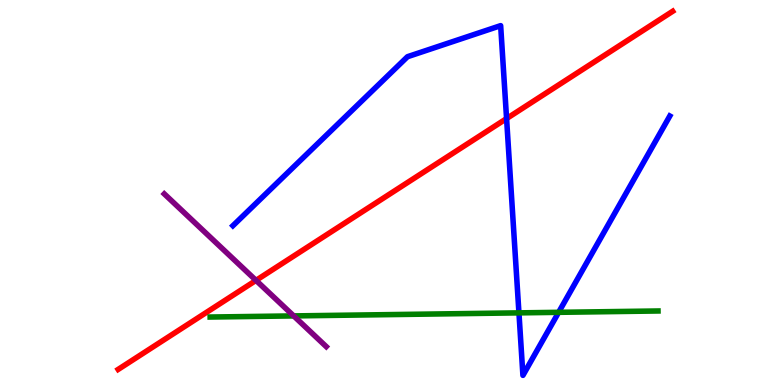[{'lines': ['blue', 'red'], 'intersections': [{'x': 6.54, 'y': 6.92}]}, {'lines': ['green', 'red'], 'intersections': []}, {'lines': ['purple', 'red'], 'intersections': [{'x': 3.3, 'y': 2.72}]}, {'lines': ['blue', 'green'], 'intersections': [{'x': 6.7, 'y': 1.87}, {'x': 7.21, 'y': 1.89}]}, {'lines': ['blue', 'purple'], 'intersections': []}, {'lines': ['green', 'purple'], 'intersections': [{'x': 3.79, 'y': 1.79}]}]